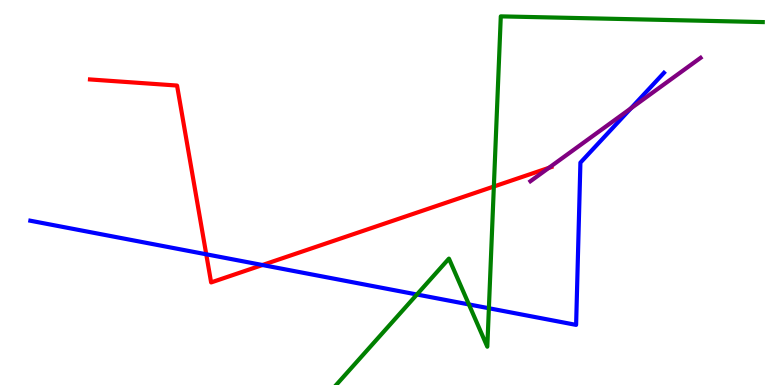[{'lines': ['blue', 'red'], 'intersections': [{'x': 2.66, 'y': 3.4}, {'x': 3.39, 'y': 3.12}]}, {'lines': ['green', 'red'], 'intersections': [{'x': 6.37, 'y': 5.16}]}, {'lines': ['purple', 'red'], 'intersections': [{'x': 7.08, 'y': 5.64}]}, {'lines': ['blue', 'green'], 'intersections': [{'x': 5.38, 'y': 2.35}, {'x': 6.05, 'y': 2.09}, {'x': 6.31, 'y': 1.99}]}, {'lines': ['blue', 'purple'], 'intersections': [{'x': 8.14, 'y': 7.19}]}, {'lines': ['green', 'purple'], 'intersections': []}]